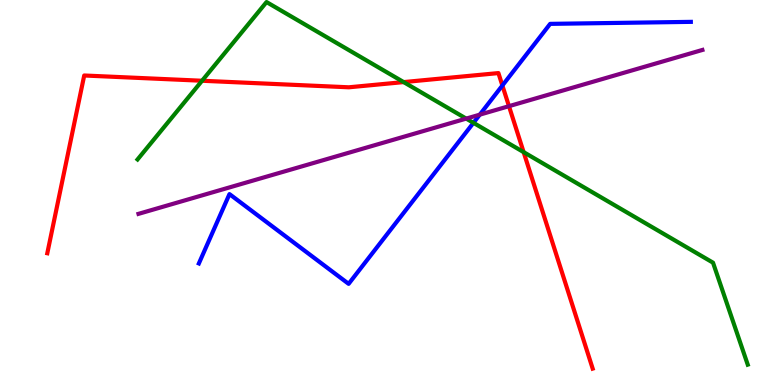[{'lines': ['blue', 'red'], 'intersections': [{'x': 6.48, 'y': 7.78}]}, {'lines': ['green', 'red'], 'intersections': [{'x': 2.61, 'y': 7.9}, {'x': 5.21, 'y': 7.87}, {'x': 6.76, 'y': 6.05}]}, {'lines': ['purple', 'red'], 'intersections': [{'x': 6.57, 'y': 7.24}]}, {'lines': ['blue', 'green'], 'intersections': [{'x': 6.11, 'y': 6.81}]}, {'lines': ['blue', 'purple'], 'intersections': [{'x': 6.19, 'y': 7.02}]}, {'lines': ['green', 'purple'], 'intersections': [{'x': 6.02, 'y': 6.92}]}]